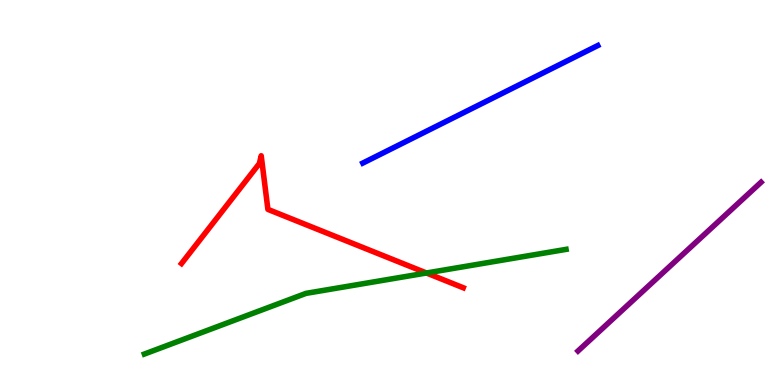[{'lines': ['blue', 'red'], 'intersections': []}, {'lines': ['green', 'red'], 'intersections': [{'x': 5.5, 'y': 2.91}]}, {'lines': ['purple', 'red'], 'intersections': []}, {'lines': ['blue', 'green'], 'intersections': []}, {'lines': ['blue', 'purple'], 'intersections': []}, {'lines': ['green', 'purple'], 'intersections': []}]